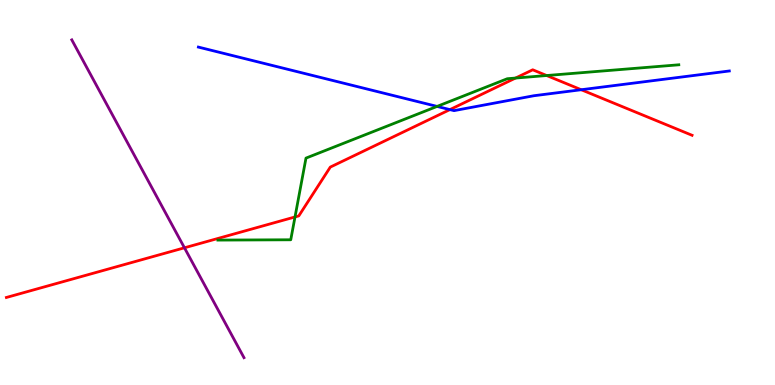[{'lines': ['blue', 'red'], 'intersections': [{'x': 5.81, 'y': 7.15}, {'x': 7.5, 'y': 7.67}]}, {'lines': ['green', 'red'], 'intersections': [{'x': 3.81, 'y': 4.36}, {'x': 6.65, 'y': 7.97}, {'x': 7.05, 'y': 8.04}]}, {'lines': ['purple', 'red'], 'intersections': [{'x': 2.38, 'y': 3.56}]}, {'lines': ['blue', 'green'], 'intersections': [{'x': 5.64, 'y': 7.24}]}, {'lines': ['blue', 'purple'], 'intersections': []}, {'lines': ['green', 'purple'], 'intersections': []}]